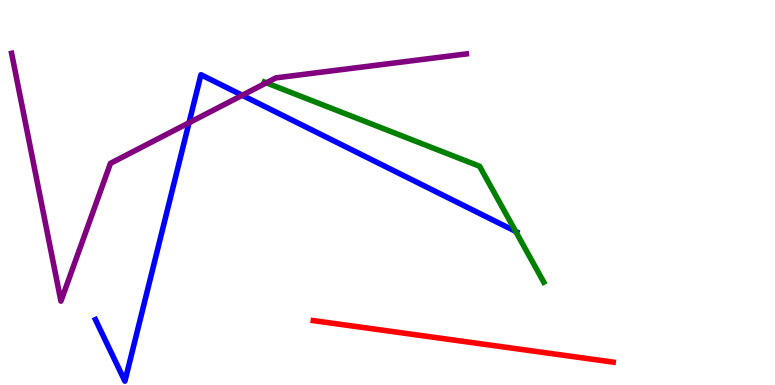[{'lines': ['blue', 'red'], 'intersections': []}, {'lines': ['green', 'red'], 'intersections': []}, {'lines': ['purple', 'red'], 'intersections': []}, {'lines': ['blue', 'green'], 'intersections': [{'x': 6.65, 'y': 3.99}]}, {'lines': ['blue', 'purple'], 'intersections': [{'x': 2.44, 'y': 6.81}, {'x': 3.13, 'y': 7.53}]}, {'lines': ['green', 'purple'], 'intersections': [{'x': 3.44, 'y': 7.85}]}]